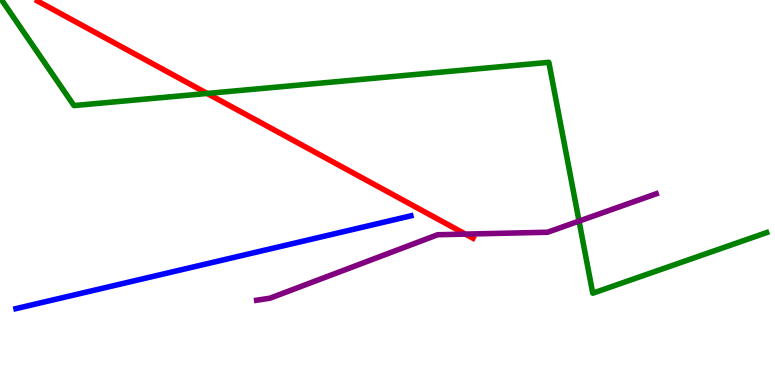[{'lines': ['blue', 'red'], 'intersections': []}, {'lines': ['green', 'red'], 'intersections': [{'x': 2.67, 'y': 7.57}]}, {'lines': ['purple', 'red'], 'intersections': [{'x': 6.01, 'y': 3.92}]}, {'lines': ['blue', 'green'], 'intersections': []}, {'lines': ['blue', 'purple'], 'intersections': []}, {'lines': ['green', 'purple'], 'intersections': [{'x': 7.47, 'y': 4.26}]}]